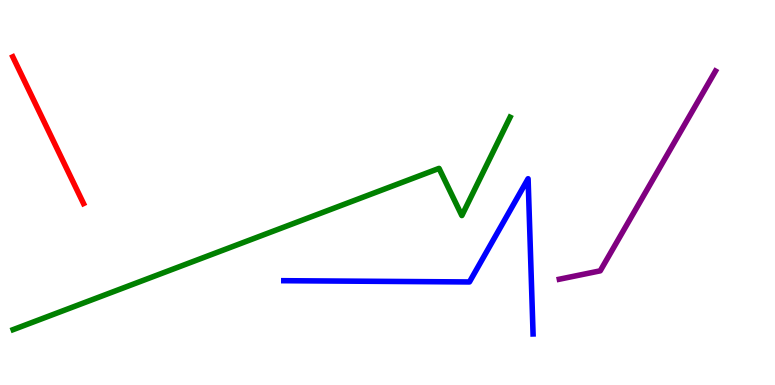[{'lines': ['blue', 'red'], 'intersections': []}, {'lines': ['green', 'red'], 'intersections': []}, {'lines': ['purple', 'red'], 'intersections': []}, {'lines': ['blue', 'green'], 'intersections': []}, {'lines': ['blue', 'purple'], 'intersections': []}, {'lines': ['green', 'purple'], 'intersections': []}]